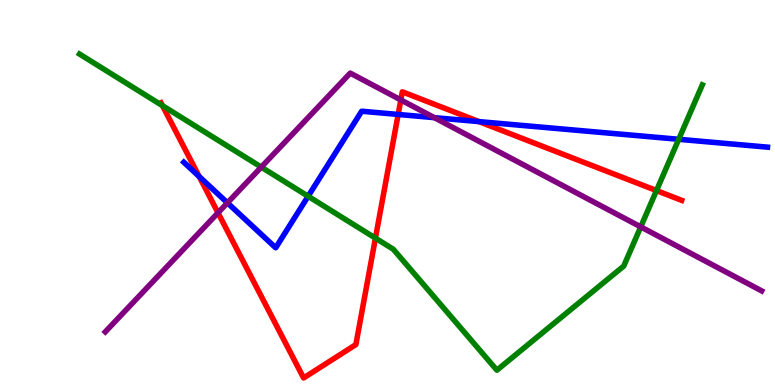[{'lines': ['blue', 'red'], 'intersections': [{'x': 2.57, 'y': 5.41}, {'x': 5.14, 'y': 7.03}, {'x': 6.18, 'y': 6.84}]}, {'lines': ['green', 'red'], 'intersections': [{'x': 2.1, 'y': 7.26}, {'x': 4.84, 'y': 3.81}, {'x': 8.47, 'y': 5.05}]}, {'lines': ['purple', 'red'], 'intersections': [{'x': 2.81, 'y': 4.47}, {'x': 5.17, 'y': 7.41}]}, {'lines': ['blue', 'green'], 'intersections': [{'x': 3.98, 'y': 4.9}, {'x': 8.76, 'y': 6.38}]}, {'lines': ['blue', 'purple'], 'intersections': [{'x': 2.93, 'y': 4.73}, {'x': 5.6, 'y': 6.94}]}, {'lines': ['green', 'purple'], 'intersections': [{'x': 3.37, 'y': 5.66}, {'x': 8.27, 'y': 4.11}]}]